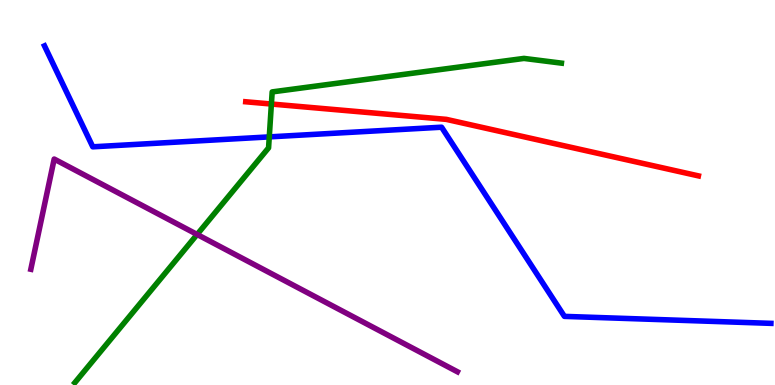[{'lines': ['blue', 'red'], 'intersections': []}, {'lines': ['green', 'red'], 'intersections': [{'x': 3.5, 'y': 7.3}]}, {'lines': ['purple', 'red'], 'intersections': []}, {'lines': ['blue', 'green'], 'intersections': [{'x': 3.47, 'y': 6.44}]}, {'lines': ['blue', 'purple'], 'intersections': []}, {'lines': ['green', 'purple'], 'intersections': [{'x': 2.54, 'y': 3.91}]}]